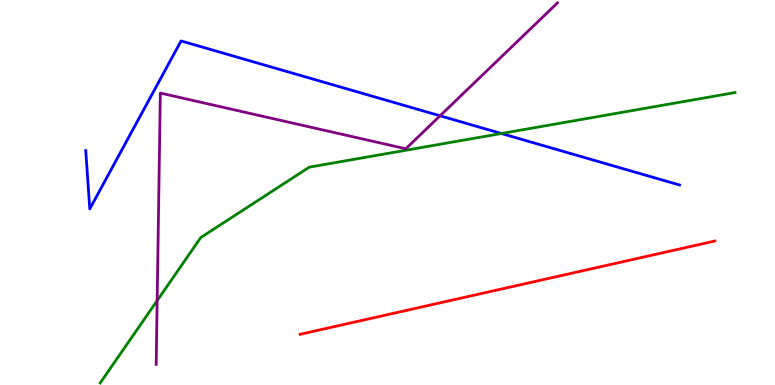[{'lines': ['blue', 'red'], 'intersections': []}, {'lines': ['green', 'red'], 'intersections': []}, {'lines': ['purple', 'red'], 'intersections': []}, {'lines': ['blue', 'green'], 'intersections': [{'x': 6.47, 'y': 6.53}]}, {'lines': ['blue', 'purple'], 'intersections': [{'x': 5.68, 'y': 6.99}]}, {'lines': ['green', 'purple'], 'intersections': [{'x': 2.03, 'y': 2.19}]}]